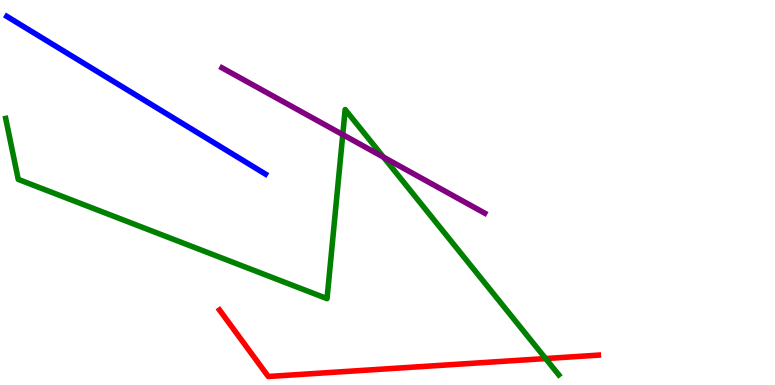[{'lines': ['blue', 'red'], 'intersections': []}, {'lines': ['green', 'red'], 'intersections': [{'x': 7.04, 'y': 0.687}]}, {'lines': ['purple', 'red'], 'intersections': []}, {'lines': ['blue', 'green'], 'intersections': []}, {'lines': ['blue', 'purple'], 'intersections': []}, {'lines': ['green', 'purple'], 'intersections': [{'x': 4.42, 'y': 6.5}, {'x': 4.95, 'y': 5.92}]}]